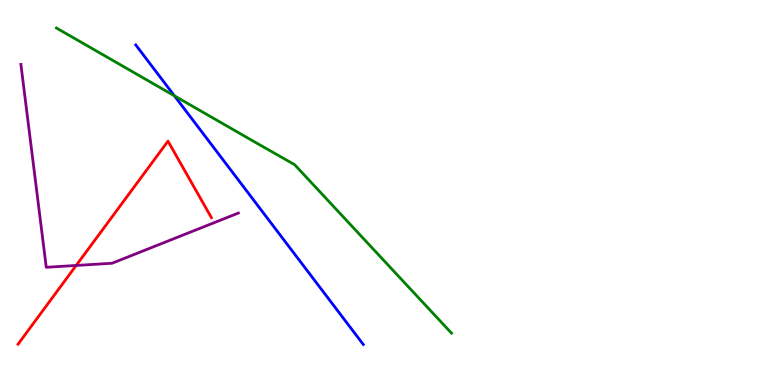[{'lines': ['blue', 'red'], 'intersections': []}, {'lines': ['green', 'red'], 'intersections': []}, {'lines': ['purple', 'red'], 'intersections': [{'x': 0.983, 'y': 3.11}]}, {'lines': ['blue', 'green'], 'intersections': [{'x': 2.25, 'y': 7.51}]}, {'lines': ['blue', 'purple'], 'intersections': []}, {'lines': ['green', 'purple'], 'intersections': []}]